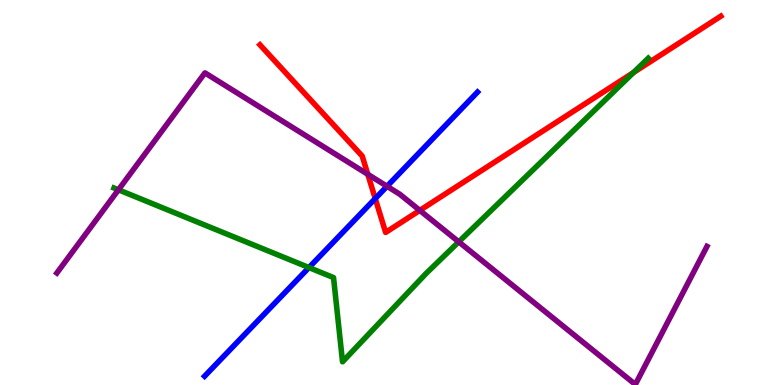[{'lines': ['blue', 'red'], 'intersections': [{'x': 4.84, 'y': 4.84}]}, {'lines': ['green', 'red'], 'intersections': [{'x': 8.17, 'y': 8.12}]}, {'lines': ['purple', 'red'], 'intersections': [{'x': 4.75, 'y': 5.47}, {'x': 5.42, 'y': 4.54}]}, {'lines': ['blue', 'green'], 'intersections': [{'x': 3.99, 'y': 3.05}]}, {'lines': ['blue', 'purple'], 'intersections': [{'x': 4.99, 'y': 5.16}]}, {'lines': ['green', 'purple'], 'intersections': [{'x': 1.53, 'y': 5.07}, {'x': 5.92, 'y': 3.72}]}]